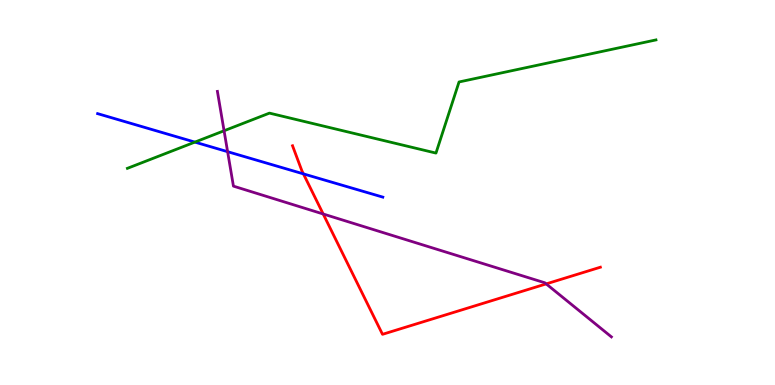[{'lines': ['blue', 'red'], 'intersections': [{'x': 3.91, 'y': 5.48}]}, {'lines': ['green', 'red'], 'intersections': []}, {'lines': ['purple', 'red'], 'intersections': [{'x': 4.17, 'y': 4.44}, {'x': 7.05, 'y': 2.63}]}, {'lines': ['blue', 'green'], 'intersections': [{'x': 2.51, 'y': 6.31}]}, {'lines': ['blue', 'purple'], 'intersections': [{'x': 2.94, 'y': 6.06}]}, {'lines': ['green', 'purple'], 'intersections': [{'x': 2.89, 'y': 6.6}]}]